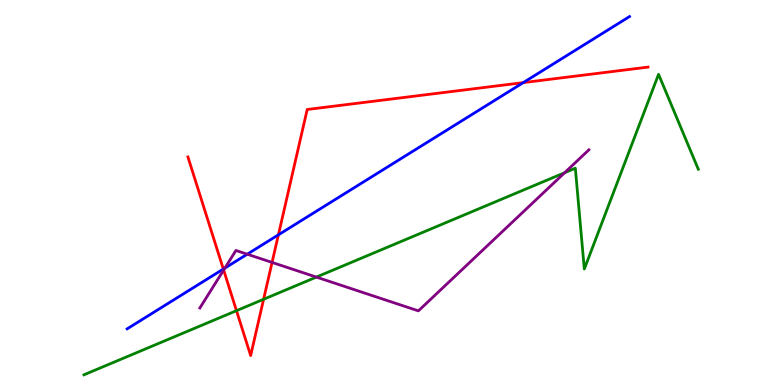[{'lines': ['blue', 'red'], 'intersections': [{'x': 2.88, 'y': 3.01}, {'x': 3.59, 'y': 3.9}, {'x': 6.75, 'y': 7.85}]}, {'lines': ['green', 'red'], 'intersections': [{'x': 3.05, 'y': 1.93}, {'x': 3.4, 'y': 2.23}]}, {'lines': ['purple', 'red'], 'intersections': [{'x': 2.89, 'y': 2.99}, {'x': 3.51, 'y': 3.18}]}, {'lines': ['blue', 'green'], 'intersections': []}, {'lines': ['blue', 'purple'], 'intersections': [{'x': 2.9, 'y': 3.04}, {'x': 3.19, 'y': 3.4}]}, {'lines': ['green', 'purple'], 'intersections': [{'x': 4.08, 'y': 2.8}, {'x': 7.29, 'y': 5.51}]}]